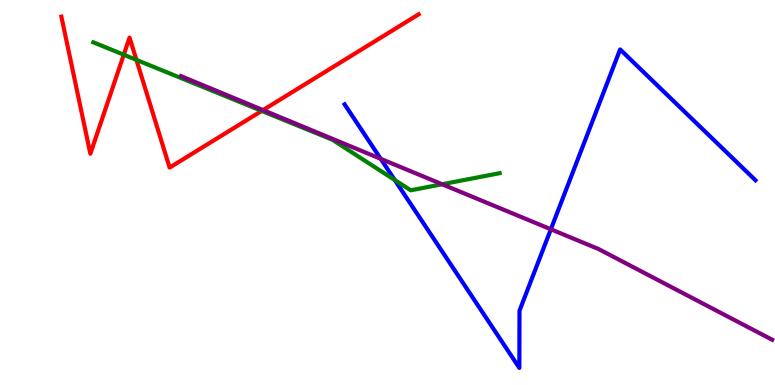[{'lines': ['blue', 'red'], 'intersections': []}, {'lines': ['green', 'red'], 'intersections': [{'x': 1.6, 'y': 8.58}, {'x': 1.76, 'y': 8.44}, {'x': 3.38, 'y': 7.12}]}, {'lines': ['purple', 'red'], 'intersections': [{'x': 3.39, 'y': 7.14}]}, {'lines': ['blue', 'green'], 'intersections': [{'x': 5.09, 'y': 5.32}]}, {'lines': ['blue', 'purple'], 'intersections': [{'x': 4.91, 'y': 5.87}, {'x': 7.11, 'y': 4.04}]}, {'lines': ['green', 'purple'], 'intersections': [{'x': 5.7, 'y': 5.21}]}]